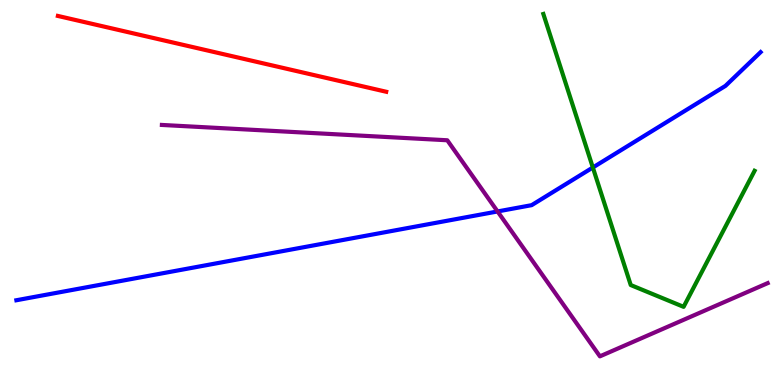[{'lines': ['blue', 'red'], 'intersections': []}, {'lines': ['green', 'red'], 'intersections': []}, {'lines': ['purple', 'red'], 'intersections': []}, {'lines': ['blue', 'green'], 'intersections': [{'x': 7.65, 'y': 5.65}]}, {'lines': ['blue', 'purple'], 'intersections': [{'x': 6.42, 'y': 4.51}]}, {'lines': ['green', 'purple'], 'intersections': []}]